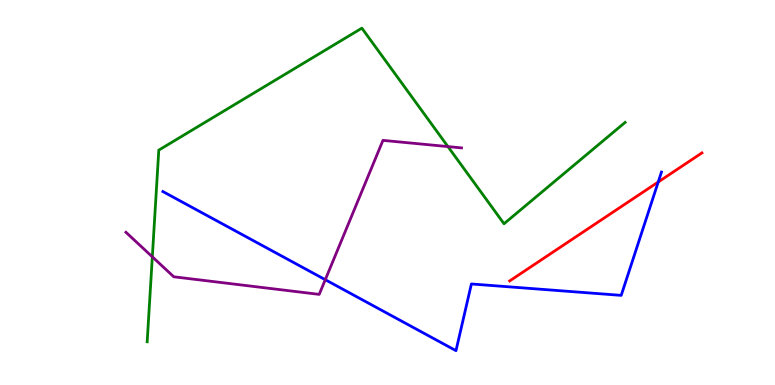[{'lines': ['blue', 'red'], 'intersections': [{'x': 8.49, 'y': 5.27}]}, {'lines': ['green', 'red'], 'intersections': []}, {'lines': ['purple', 'red'], 'intersections': []}, {'lines': ['blue', 'green'], 'intersections': []}, {'lines': ['blue', 'purple'], 'intersections': [{'x': 4.2, 'y': 2.74}]}, {'lines': ['green', 'purple'], 'intersections': [{'x': 1.97, 'y': 3.33}, {'x': 5.78, 'y': 6.19}]}]